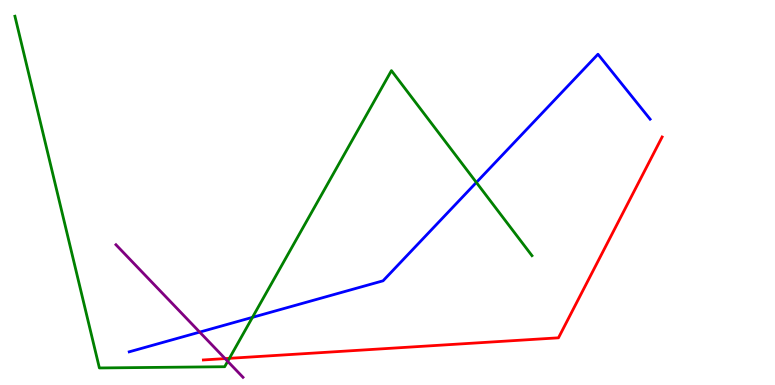[{'lines': ['blue', 'red'], 'intersections': []}, {'lines': ['green', 'red'], 'intersections': [{'x': 2.96, 'y': 0.693}]}, {'lines': ['purple', 'red'], 'intersections': [{'x': 2.9, 'y': 0.686}]}, {'lines': ['blue', 'green'], 'intersections': [{'x': 3.26, 'y': 1.76}, {'x': 6.15, 'y': 5.26}]}, {'lines': ['blue', 'purple'], 'intersections': [{'x': 2.58, 'y': 1.37}]}, {'lines': ['green', 'purple'], 'intersections': [{'x': 2.94, 'y': 0.615}]}]